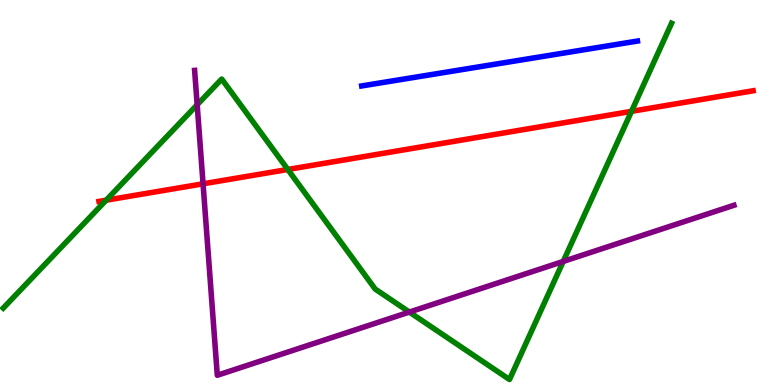[{'lines': ['blue', 'red'], 'intersections': []}, {'lines': ['green', 'red'], 'intersections': [{'x': 1.37, 'y': 4.8}, {'x': 3.71, 'y': 5.6}, {'x': 8.15, 'y': 7.11}]}, {'lines': ['purple', 'red'], 'intersections': [{'x': 2.62, 'y': 5.23}]}, {'lines': ['blue', 'green'], 'intersections': []}, {'lines': ['blue', 'purple'], 'intersections': []}, {'lines': ['green', 'purple'], 'intersections': [{'x': 2.54, 'y': 7.28}, {'x': 5.28, 'y': 1.89}, {'x': 7.27, 'y': 3.21}]}]